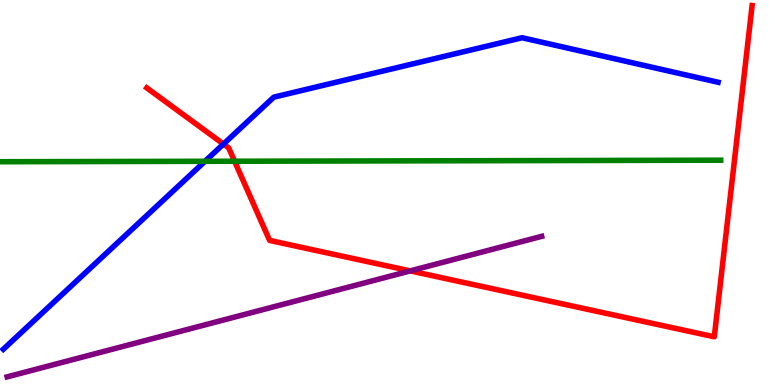[{'lines': ['blue', 'red'], 'intersections': [{'x': 2.88, 'y': 6.26}]}, {'lines': ['green', 'red'], 'intersections': [{'x': 3.03, 'y': 5.81}]}, {'lines': ['purple', 'red'], 'intersections': [{'x': 5.29, 'y': 2.96}]}, {'lines': ['blue', 'green'], 'intersections': [{'x': 2.64, 'y': 5.81}]}, {'lines': ['blue', 'purple'], 'intersections': []}, {'lines': ['green', 'purple'], 'intersections': []}]